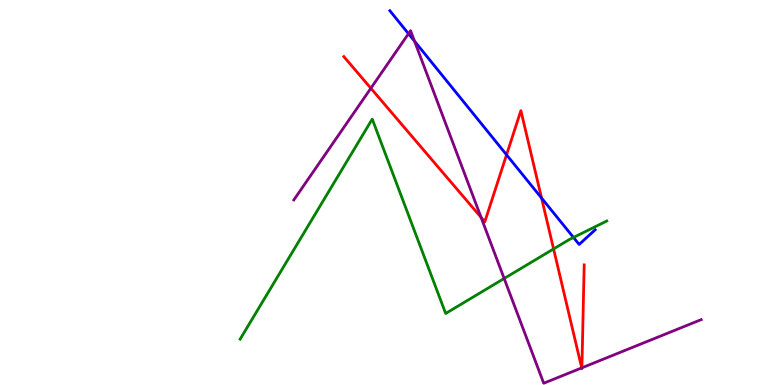[{'lines': ['blue', 'red'], 'intersections': [{'x': 6.54, 'y': 5.98}, {'x': 6.99, 'y': 4.86}]}, {'lines': ['green', 'red'], 'intersections': [{'x': 7.14, 'y': 3.53}]}, {'lines': ['purple', 'red'], 'intersections': [{'x': 4.79, 'y': 7.71}, {'x': 6.21, 'y': 4.35}, {'x': 7.51, 'y': 0.444}, {'x': 7.51, 'y': 0.447}]}, {'lines': ['blue', 'green'], 'intersections': [{'x': 7.4, 'y': 3.83}]}, {'lines': ['blue', 'purple'], 'intersections': [{'x': 5.27, 'y': 9.12}, {'x': 5.35, 'y': 8.93}]}, {'lines': ['green', 'purple'], 'intersections': [{'x': 6.51, 'y': 2.77}]}]